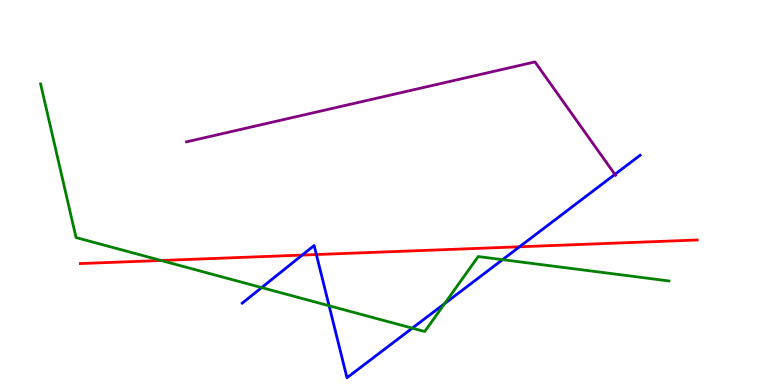[{'lines': ['blue', 'red'], 'intersections': [{'x': 3.9, 'y': 3.37}, {'x': 4.08, 'y': 3.39}, {'x': 6.7, 'y': 3.59}]}, {'lines': ['green', 'red'], 'intersections': [{'x': 2.08, 'y': 3.23}]}, {'lines': ['purple', 'red'], 'intersections': []}, {'lines': ['blue', 'green'], 'intersections': [{'x': 3.38, 'y': 2.53}, {'x': 4.25, 'y': 2.06}, {'x': 5.32, 'y': 1.48}, {'x': 5.74, 'y': 2.11}, {'x': 6.48, 'y': 3.26}]}, {'lines': ['blue', 'purple'], 'intersections': [{'x': 7.93, 'y': 5.47}]}, {'lines': ['green', 'purple'], 'intersections': []}]